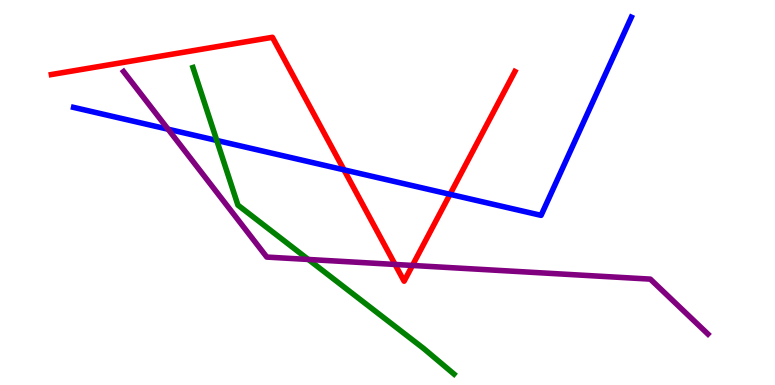[{'lines': ['blue', 'red'], 'intersections': [{'x': 4.44, 'y': 5.59}, {'x': 5.81, 'y': 4.95}]}, {'lines': ['green', 'red'], 'intersections': []}, {'lines': ['purple', 'red'], 'intersections': [{'x': 5.1, 'y': 3.13}, {'x': 5.32, 'y': 3.11}]}, {'lines': ['blue', 'green'], 'intersections': [{'x': 2.8, 'y': 6.35}]}, {'lines': ['blue', 'purple'], 'intersections': [{'x': 2.17, 'y': 6.64}]}, {'lines': ['green', 'purple'], 'intersections': [{'x': 3.98, 'y': 3.26}]}]